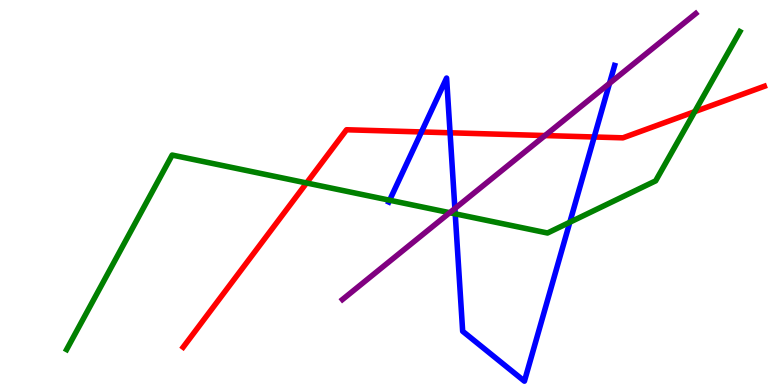[{'lines': ['blue', 'red'], 'intersections': [{'x': 5.44, 'y': 6.57}, {'x': 5.81, 'y': 6.55}, {'x': 7.67, 'y': 6.44}]}, {'lines': ['green', 'red'], 'intersections': [{'x': 3.96, 'y': 5.25}, {'x': 8.96, 'y': 7.1}]}, {'lines': ['purple', 'red'], 'intersections': [{'x': 7.03, 'y': 6.48}]}, {'lines': ['blue', 'green'], 'intersections': [{'x': 5.03, 'y': 4.8}, {'x': 5.87, 'y': 4.45}, {'x': 7.35, 'y': 4.23}]}, {'lines': ['blue', 'purple'], 'intersections': [{'x': 5.87, 'y': 4.58}, {'x': 7.86, 'y': 7.84}]}, {'lines': ['green', 'purple'], 'intersections': [{'x': 5.8, 'y': 4.48}]}]